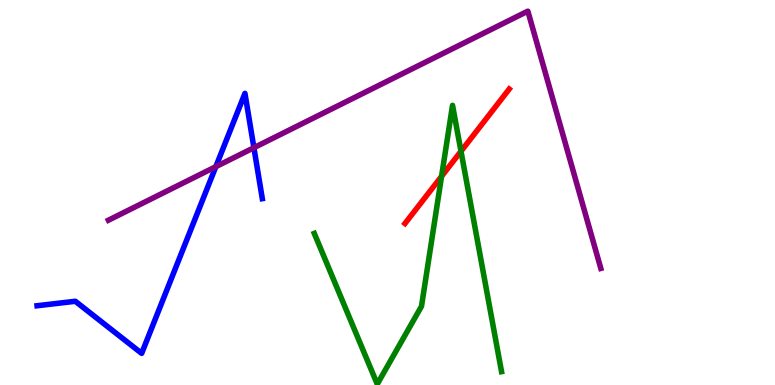[{'lines': ['blue', 'red'], 'intersections': []}, {'lines': ['green', 'red'], 'intersections': [{'x': 5.7, 'y': 5.42}, {'x': 5.95, 'y': 6.07}]}, {'lines': ['purple', 'red'], 'intersections': []}, {'lines': ['blue', 'green'], 'intersections': []}, {'lines': ['blue', 'purple'], 'intersections': [{'x': 2.78, 'y': 5.67}, {'x': 3.28, 'y': 6.16}]}, {'lines': ['green', 'purple'], 'intersections': []}]